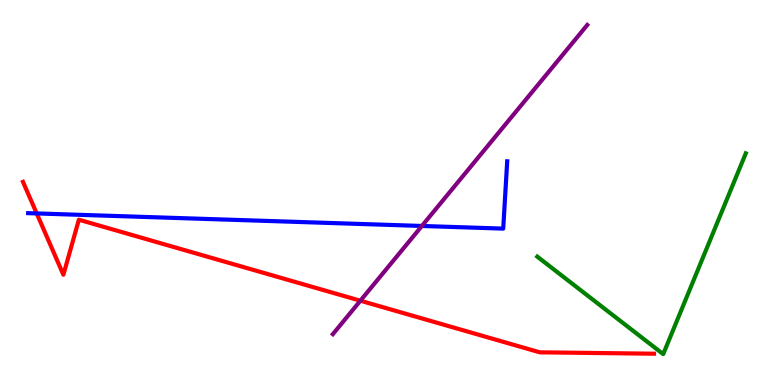[{'lines': ['blue', 'red'], 'intersections': [{'x': 0.474, 'y': 4.46}]}, {'lines': ['green', 'red'], 'intersections': []}, {'lines': ['purple', 'red'], 'intersections': [{'x': 4.65, 'y': 2.19}]}, {'lines': ['blue', 'green'], 'intersections': []}, {'lines': ['blue', 'purple'], 'intersections': [{'x': 5.44, 'y': 4.13}]}, {'lines': ['green', 'purple'], 'intersections': []}]